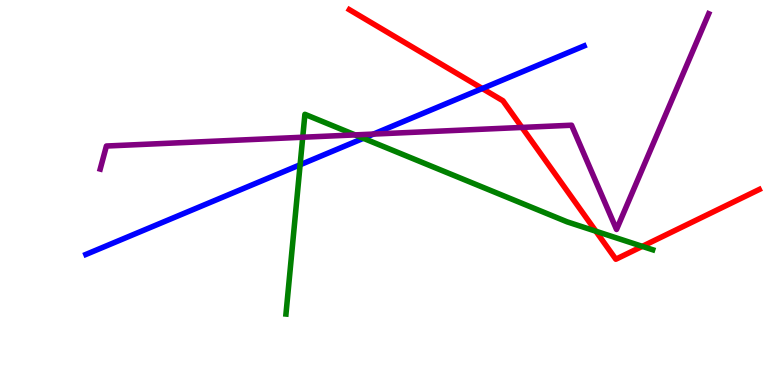[{'lines': ['blue', 'red'], 'intersections': [{'x': 6.22, 'y': 7.7}]}, {'lines': ['green', 'red'], 'intersections': [{'x': 7.69, 'y': 3.99}, {'x': 8.29, 'y': 3.6}]}, {'lines': ['purple', 'red'], 'intersections': [{'x': 6.73, 'y': 6.69}]}, {'lines': ['blue', 'green'], 'intersections': [{'x': 3.87, 'y': 5.72}, {'x': 4.69, 'y': 6.41}]}, {'lines': ['blue', 'purple'], 'intersections': [{'x': 4.82, 'y': 6.52}]}, {'lines': ['green', 'purple'], 'intersections': [{'x': 3.91, 'y': 6.44}, {'x': 4.58, 'y': 6.5}]}]